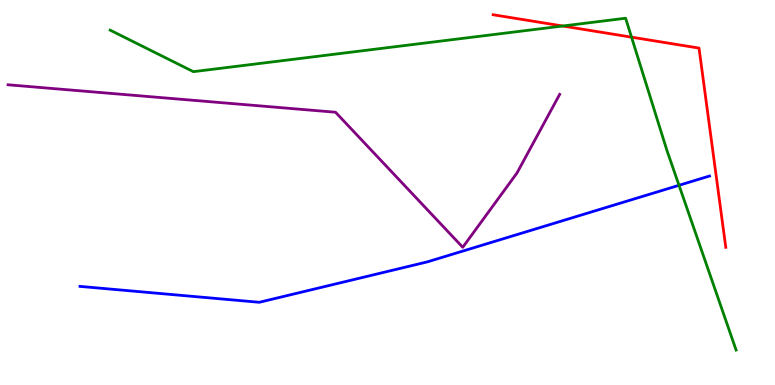[{'lines': ['blue', 'red'], 'intersections': []}, {'lines': ['green', 'red'], 'intersections': [{'x': 7.26, 'y': 9.32}, {'x': 8.15, 'y': 9.03}]}, {'lines': ['purple', 'red'], 'intersections': []}, {'lines': ['blue', 'green'], 'intersections': [{'x': 8.76, 'y': 5.19}]}, {'lines': ['blue', 'purple'], 'intersections': []}, {'lines': ['green', 'purple'], 'intersections': []}]